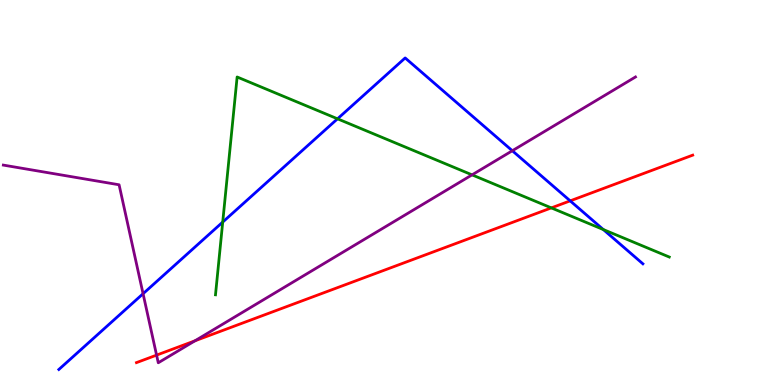[{'lines': ['blue', 'red'], 'intersections': [{'x': 7.36, 'y': 4.78}]}, {'lines': ['green', 'red'], 'intersections': [{'x': 7.11, 'y': 4.6}]}, {'lines': ['purple', 'red'], 'intersections': [{'x': 2.02, 'y': 0.776}, {'x': 2.52, 'y': 1.15}]}, {'lines': ['blue', 'green'], 'intersections': [{'x': 2.87, 'y': 4.23}, {'x': 4.36, 'y': 6.91}, {'x': 7.78, 'y': 4.04}]}, {'lines': ['blue', 'purple'], 'intersections': [{'x': 1.85, 'y': 2.37}, {'x': 6.61, 'y': 6.08}]}, {'lines': ['green', 'purple'], 'intersections': [{'x': 6.09, 'y': 5.46}]}]